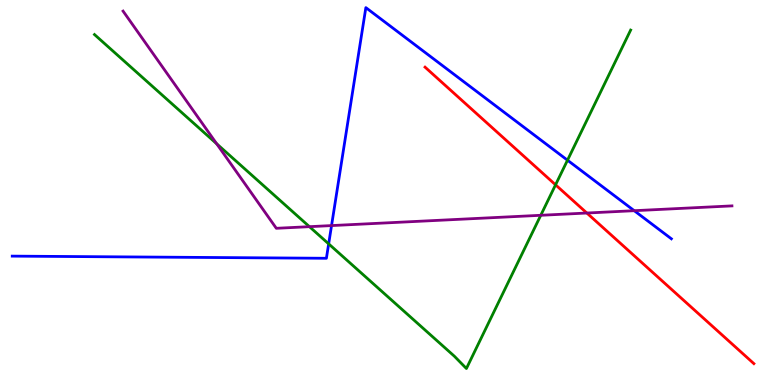[{'lines': ['blue', 'red'], 'intersections': []}, {'lines': ['green', 'red'], 'intersections': [{'x': 7.17, 'y': 5.2}]}, {'lines': ['purple', 'red'], 'intersections': [{'x': 7.57, 'y': 4.47}]}, {'lines': ['blue', 'green'], 'intersections': [{'x': 4.24, 'y': 3.67}, {'x': 7.32, 'y': 5.84}]}, {'lines': ['blue', 'purple'], 'intersections': [{'x': 4.28, 'y': 4.14}, {'x': 8.18, 'y': 4.53}]}, {'lines': ['green', 'purple'], 'intersections': [{'x': 2.8, 'y': 6.27}, {'x': 3.99, 'y': 4.11}, {'x': 6.98, 'y': 4.41}]}]